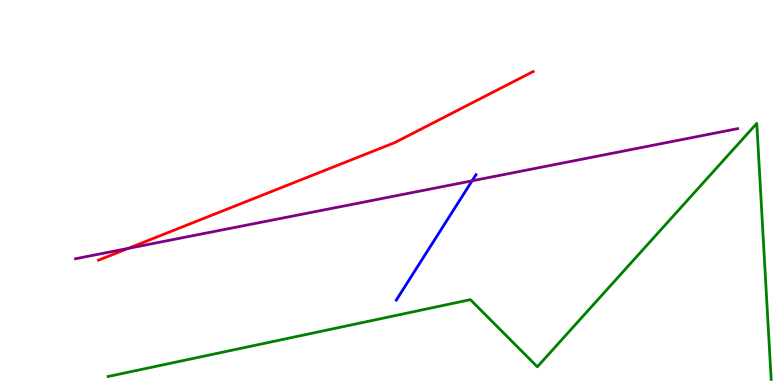[{'lines': ['blue', 'red'], 'intersections': []}, {'lines': ['green', 'red'], 'intersections': []}, {'lines': ['purple', 'red'], 'intersections': [{'x': 1.65, 'y': 3.55}]}, {'lines': ['blue', 'green'], 'intersections': []}, {'lines': ['blue', 'purple'], 'intersections': [{'x': 6.09, 'y': 5.3}]}, {'lines': ['green', 'purple'], 'intersections': []}]